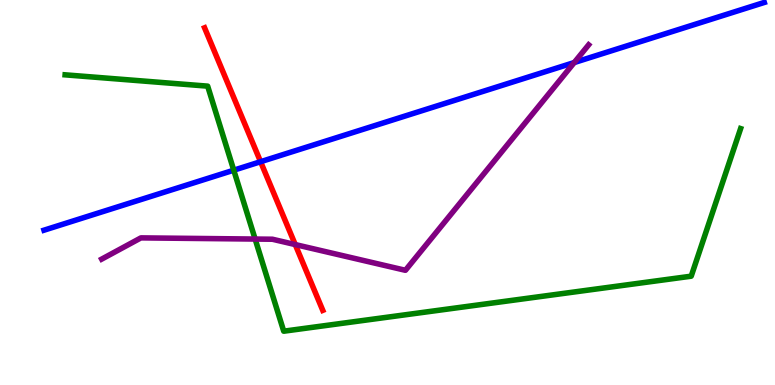[{'lines': ['blue', 'red'], 'intersections': [{'x': 3.36, 'y': 5.8}]}, {'lines': ['green', 'red'], 'intersections': []}, {'lines': ['purple', 'red'], 'intersections': [{'x': 3.81, 'y': 3.65}]}, {'lines': ['blue', 'green'], 'intersections': [{'x': 3.02, 'y': 5.58}]}, {'lines': ['blue', 'purple'], 'intersections': [{'x': 7.41, 'y': 8.38}]}, {'lines': ['green', 'purple'], 'intersections': [{'x': 3.29, 'y': 3.79}]}]